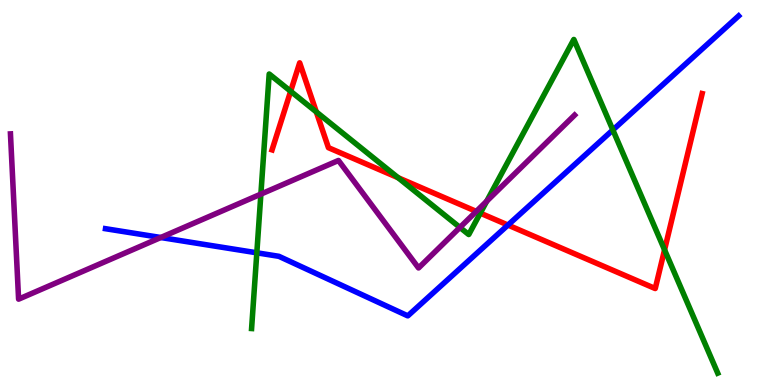[{'lines': ['blue', 'red'], 'intersections': [{'x': 6.55, 'y': 4.15}]}, {'lines': ['green', 'red'], 'intersections': [{'x': 3.75, 'y': 7.63}, {'x': 4.08, 'y': 7.09}, {'x': 5.14, 'y': 5.38}, {'x': 6.2, 'y': 4.46}, {'x': 8.57, 'y': 3.51}]}, {'lines': ['purple', 'red'], 'intersections': [{'x': 6.15, 'y': 4.51}]}, {'lines': ['blue', 'green'], 'intersections': [{'x': 3.31, 'y': 3.43}, {'x': 7.91, 'y': 6.62}]}, {'lines': ['blue', 'purple'], 'intersections': [{'x': 2.07, 'y': 3.83}]}, {'lines': ['green', 'purple'], 'intersections': [{'x': 3.37, 'y': 4.96}, {'x': 5.93, 'y': 4.09}, {'x': 6.28, 'y': 4.77}]}]